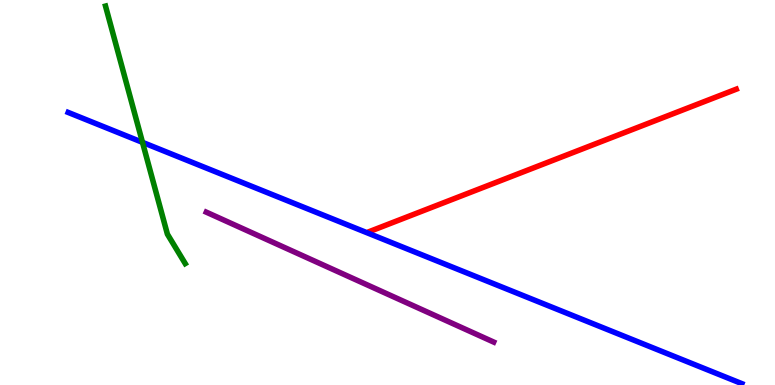[{'lines': ['blue', 'red'], 'intersections': []}, {'lines': ['green', 'red'], 'intersections': []}, {'lines': ['purple', 'red'], 'intersections': []}, {'lines': ['blue', 'green'], 'intersections': [{'x': 1.84, 'y': 6.3}]}, {'lines': ['blue', 'purple'], 'intersections': []}, {'lines': ['green', 'purple'], 'intersections': []}]